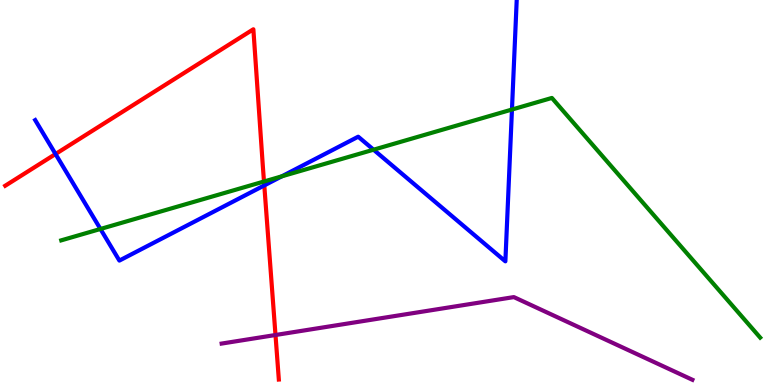[{'lines': ['blue', 'red'], 'intersections': [{'x': 0.716, 'y': 6.0}, {'x': 3.41, 'y': 5.18}]}, {'lines': ['green', 'red'], 'intersections': [{'x': 3.41, 'y': 5.29}]}, {'lines': ['purple', 'red'], 'intersections': [{'x': 3.55, 'y': 1.3}]}, {'lines': ['blue', 'green'], 'intersections': [{'x': 1.3, 'y': 4.05}, {'x': 3.64, 'y': 5.42}, {'x': 4.82, 'y': 6.11}, {'x': 6.61, 'y': 7.16}]}, {'lines': ['blue', 'purple'], 'intersections': []}, {'lines': ['green', 'purple'], 'intersections': []}]